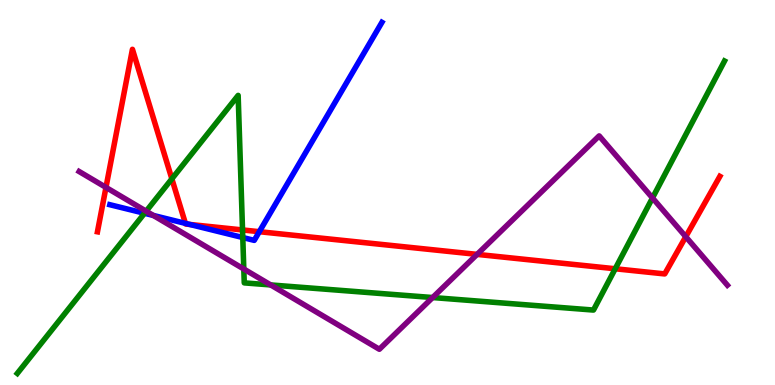[{'lines': ['blue', 'red'], 'intersections': [{'x': 2.39, 'y': 4.2}, {'x': 2.45, 'y': 4.17}, {'x': 3.35, 'y': 3.98}]}, {'lines': ['green', 'red'], 'intersections': [{'x': 2.22, 'y': 5.35}, {'x': 3.13, 'y': 4.03}, {'x': 7.94, 'y': 3.02}]}, {'lines': ['purple', 'red'], 'intersections': [{'x': 1.37, 'y': 5.13}, {'x': 6.16, 'y': 3.39}, {'x': 8.85, 'y': 3.85}]}, {'lines': ['blue', 'green'], 'intersections': [{'x': 1.86, 'y': 4.46}, {'x': 3.13, 'y': 3.83}]}, {'lines': ['blue', 'purple'], 'intersections': [{'x': 1.98, 'y': 4.4}]}, {'lines': ['green', 'purple'], 'intersections': [{'x': 1.89, 'y': 4.51}, {'x': 3.15, 'y': 3.01}, {'x': 3.49, 'y': 2.6}, {'x': 5.58, 'y': 2.27}, {'x': 8.42, 'y': 4.86}]}]